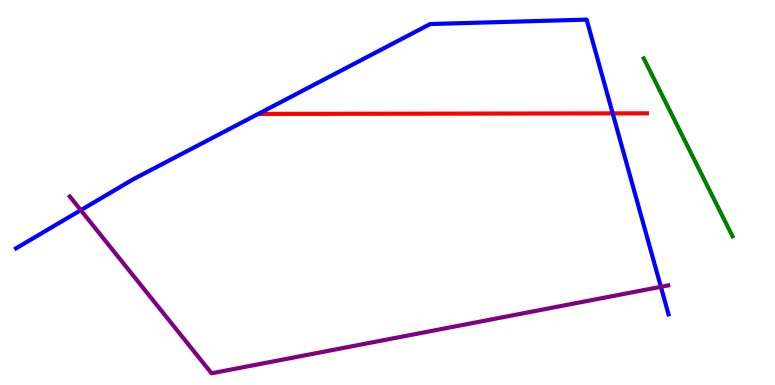[{'lines': ['blue', 'red'], 'intersections': [{'x': 7.91, 'y': 7.05}]}, {'lines': ['green', 'red'], 'intersections': []}, {'lines': ['purple', 'red'], 'intersections': []}, {'lines': ['blue', 'green'], 'intersections': []}, {'lines': ['blue', 'purple'], 'intersections': [{'x': 1.04, 'y': 4.54}, {'x': 8.53, 'y': 2.55}]}, {'lines': ['green', 'purple'], 'intersections': []}]